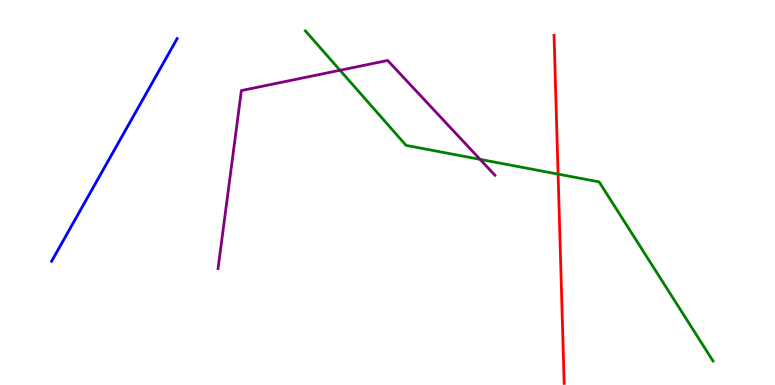[{'lines': ['blue', 'red'], 'intersections': []}, {'lines': ['green', 'red'], 'intersections': [{'x': 7.2, 'y': 5.48}]}, {'lines': ['purple', 'red'], 'intersections': []}, {'lines': ['blue', 'green'], 'intersections': []}, {'lines': ['blue', 'purple'], 'intersections': []}, {'lines': ['green', 'purple'], 'intersections': [{'x': 4.39, 'y': 8.17}, {'x': 6.19, 'y': 5.86}]}]